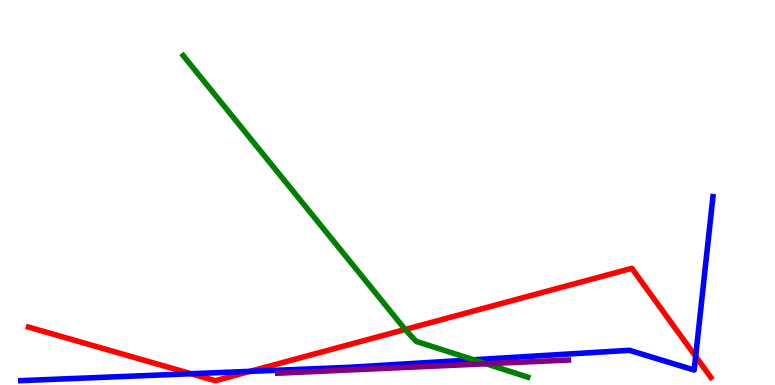[{'lines': ['blue', 'red'], 'intersections': [{'x': 2.47, 'y': 0.293}, {'x': 3.23, 'y': 0.355}, {'x': 8.98, 'y': 0.743}]}, {'lines': ['green', 'red'], 'intersections': [{'x': 5.23, 'y': 1.44}]}, {'lines': ['purple', 'red'], 'intersections': []}, {'lines': ['blue', 'green'], 'intersections': [{'x': 6.11, 'y': 0.655}]}, {'lines': ['blue', 'purple'], 'intersections': []}, {'lines': ['green', 'purple'], 'intersections': [{'x': 6.27, 'y': 0.551}]}]